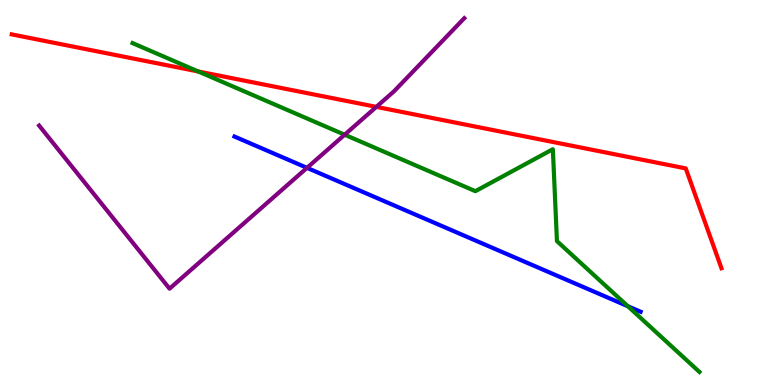[{'lines': ['blue', 'red'], 'intersections': []}, {'lines': ['green', 'red'], 'intersections': [{'x': 2.56, 'y': 8.14}]}, {'lines': ['purple', 'red'], 'intersections': [{'x': 4.86, 'y': 7.22}]}, {'lines': ['blue', 'green'], 'intersections': [{'x': 8.1, 'y': 2.05}]}, {'lines': ['blue', 'purple'], 'intersections': [{'x': 3.96, 'y': 5.64}]}, {'lines': ['green', 'purple'], 'intersections': [{'x': 4.45, 'y': 6.5}]}]